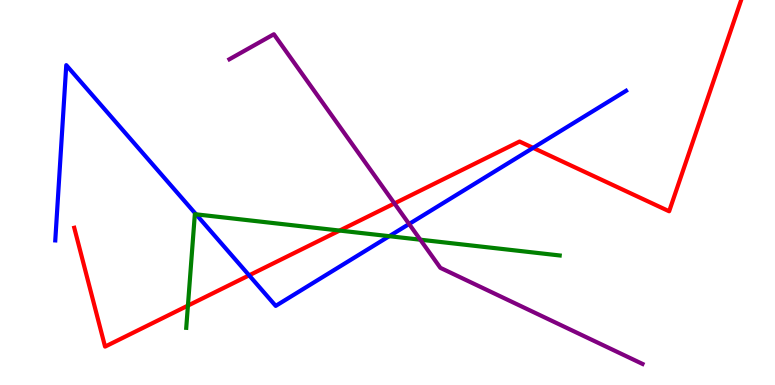[{'lines': ['blue', 'red'], 'intersections': [{'x': 3.21, 'y': 2.85}, {'x': 6.88, 'y': 6.16}]}, {'lines': ['green', 'red'], 'intersections': [{'x': 2.42, 'y': 2.06}, {'x': 4.38, 'y': 4.01}]}, {'lines': ['purple', 'red'], 'intersections': [{'x': 5.09, 'y': 4.72}]}, {'lines': ['blue', 'green'], 'intersections': [{'x': 2.53, 'y': 4.43}, {'x': 5.02, 'y': 3.87}]}, {'lines': ['blue', 'purple'], 'intersections': [{'x': 5.28, 'y': 4.18}]}, {'lines': ['green', 'purple'], 'intersections': [{'x': 5.42, 'y': 3.77}]}]